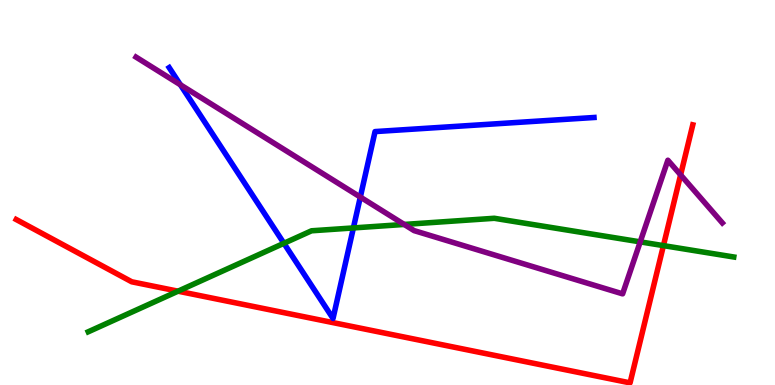[{'lines': ['blue', 'red'], 'intersections': []}, {'lines': ['green', 'red'], 'intersections': [{'x': 2.3, 'y': 2.44}, {'x': 8.56, 'y': 3.62}]}, {'lines': ['purple', 'red'], 'intersections': [{'x': 8.78, 'y': 5.46}]}, {'lines': ['blue', 'green'], 'intersections': [{'x': 3.66, 'y': 3.68}, {'x': 4.56, 'y': 4.08}]}, {'lines': ['blue', 'purple'], 'intersections': [{'x': 2.33, 'y': 7.8}, {'x': 4.65, 'y': 4.88}]}, {'lines': ['green', 'purple'], 'intersections': [{'x': 5.22, 'y': 4.17}, {'x': 8.26, 'y': 3.72}]}]